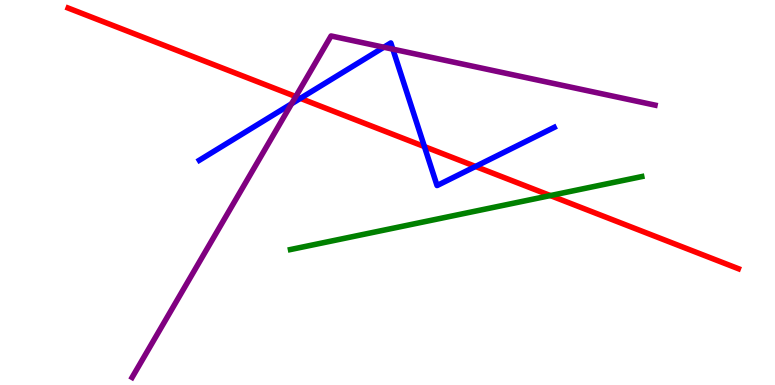[{'lines': ['blue', 'red'], 'intersections': [{'x': 3.88, 'y': 7.45}, {'x': 5.48, 'y': 6.19}, {'x': 6.14, 'y': 5.68}]}, {'lines': ['green', 'red'], 'intersections': [{'x': 7.1, 'y': 4.92}]}, {'lines': ['purple', 'red'], 'intersections': [{'x': 3.82, 'y': 7.49}]}, {'lines': ['blue', 'green'], 'intersections': []}, {'lines': ['blue', 'purple'], 'intersections': [{'x': 3.76, 'y': 7.3}, {'x': 4.95, 'y': 8.77}, {'x': 5.07, 'y': 8.72}]}, {'lines': ['green', 'purple'], 'intersections': []}]